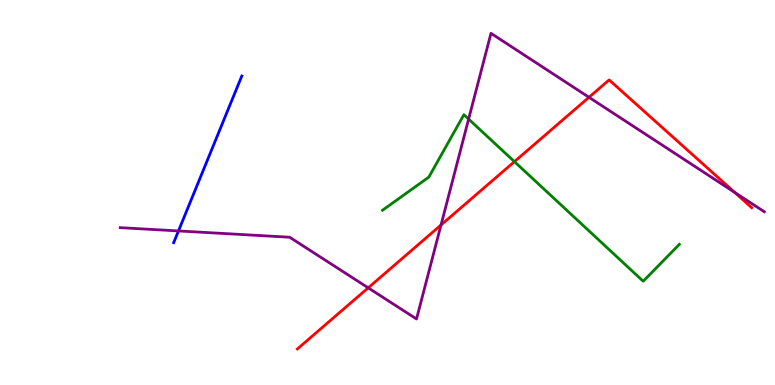[{'lines': ['blue', 'red'], 'intersections': []}, {'lines': ['green', 'red'], 'intersections': [{'x': 6.64, 'y': 5.8}]}, {'lines': ['purple', 'red'], 'intersections': [{'x': 4.75, 'y': 2.52}, {'x': 5.69, 'y': 4.16}, {'x': 7.6, 'y': 7.47}, {'x': 9.48, 'y': 5.01}]}, {'lines': ['blue', 'green'], 'intersections': []}, {'lines': ['blue', 'purple'], 'intersections': [{'x': 2.3, 'y': 4.0}]}, {'lines': ['green', 'purple'], 'intersections': [{'x': 6.05, 'y': 6.91}]}]